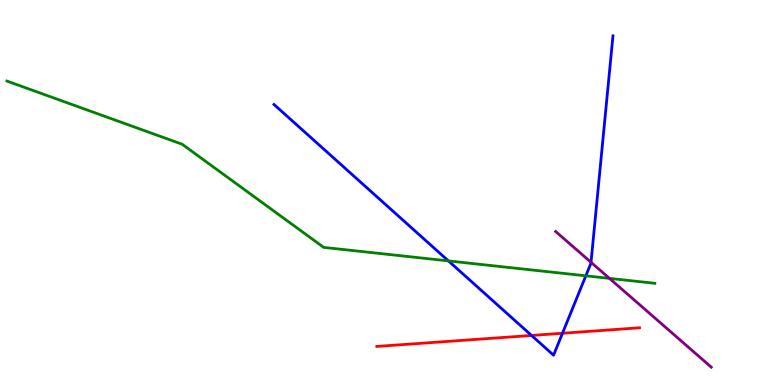[{'lines': ['blue', 'red'], 'intersections': [{'x': 6.86, 'y': 1.29}, {'x': 7.26, 'y': 1.34}]}, {'lines': ['green', 'red'], 'intersections': []}, {'lines': ['purple', 'red'], 'intersections': []}, {'lines': ['blue', 'green'], 'intersections': [{'x': 5.79, 'y': 3.22}, {'x': 7.56, 'y': 2.84}]}, {'lines': ['blue', 'purple'], 'intersections': [{'x': 7.63, 'y': 3.19}]}, {'lines': ['green', 'purple'], 'intersections': [{'x': 7.86, 'y': 2.77}]}]